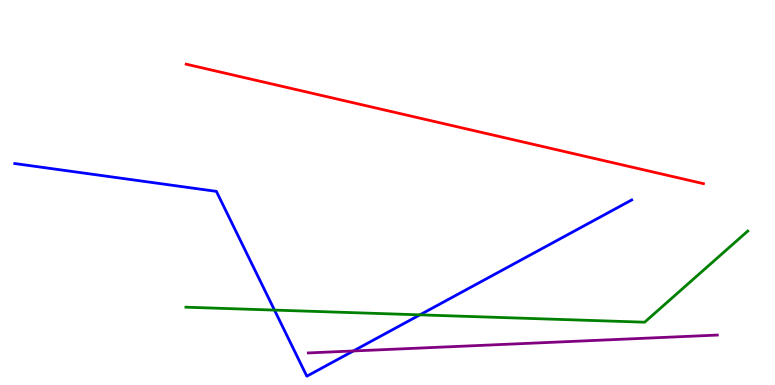[{'lines': ['blue', 'red'], 'intersections': []}, {'lines': ['green', 'red'], 'intersections': []}, {'lines': ['purple', 'red'], 'intersections': []}, {'lines': ['blue', 'green'], 'intersections': [{'x': 3.54, 'y': 1.95}, {'x': 5.42, 'y': 1.82}]}, {'lines': ['blue', 'purple'], 'intersections': [{'x': 4.56, 'y': 0.884}]}, {'lines': ['green', 'purple'], 'intersections': []}]